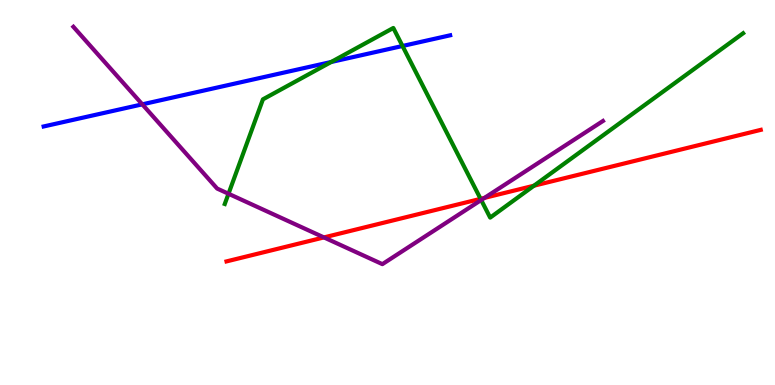[{'lines': ['blue', 'red'], 'intersections': []}, {'lines': ['green', 'red'], 'intersections': [{'x': 6.2, 'y': 4.84}, {'x': 6.89, 'y': 5.18}]}, {'lines': ['purple', 'red'], 'intersections': [{'x': 4.18, 'y': 3.83}, {'x': 6.25, 'y': 4.86}]}, {'lines': ['blue', 'green'], 'intersections': [{'x': 4.27, 'y': 8.39}, {'x': 5.19, 'y': 8.81}]}, {'lines': ['blue', 'purple'], 'intersections': [{'x': 1.84, 'y': 7.29}]}, {'lines': ['green', 'purple'], 'intersections': [{'x': 2.95, 'y': 4.97}, {'x': 6.21, 'y': 4.8}]}]